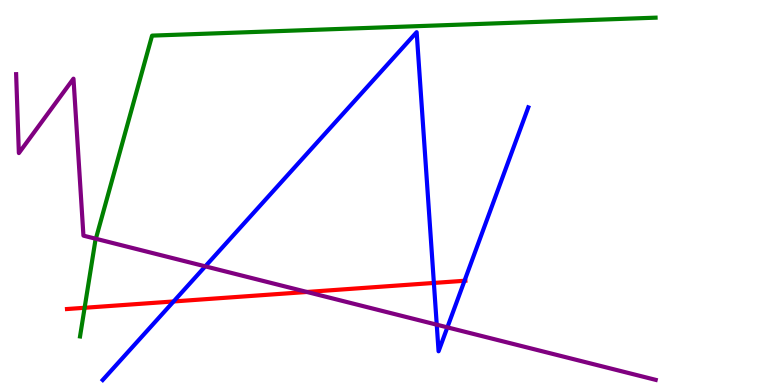[{'lines': ['blue', 'red'], 'intersections': [{'x': 2.24, 'y': 2.17}, {'x': 5.6, 'y': 2.65}, {'x': 5.99, 'y': 2.71}]}, {'lines': ['green', 'red'], 'intersections': [{'x': 1.09, 'y': 2.01}]}, {'lines': ['purple', 'red'], 'intersections': [{'x': 3.96, 'y': 2.42}]}, {'lines': ['blue', 'green'], 'intersections': []}, {'lines': ['blue', 'purple'], 'intersections': [{'x': 2.65, 'y': 3.08}, {'x': 5.64, 'y': 1.57}, {'x': 5.77, 'y': 1.5}]}, {'lines': ['green', 'purple'], 'intersections': [{'x': 1.24, 'y': 3.8}]}]